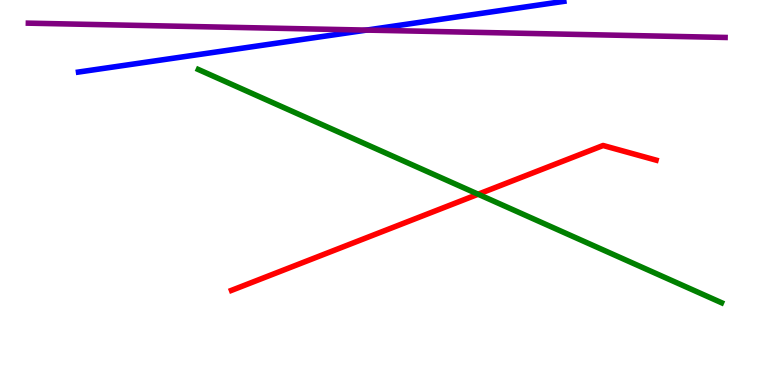[{'lines': ['blue', 'red'], 'intersections': []}, {'lines': ['green', 'red'], 'intersections': [{'x': 6.17, 'y': 4.96}]}, {'lines': ['purple', 'red'], 'intersections': []}, {'lines': ['blue', 'green'], 'intersections': []}, {'lines': ['blue', 'purple'], 'intersections': [{'x': 4.73, 'y': 9.22}]}, {'lines': ['green', 'purple'], 'intersections': []}]